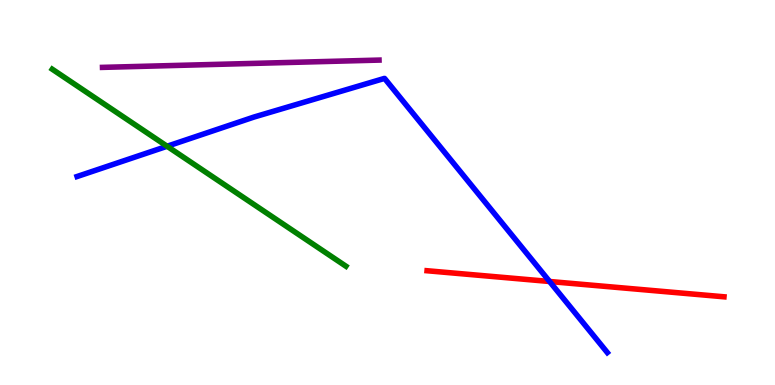[{'lines': ['blue', 'red'], 'intersections': [{'x': 7.09, 'y': 2.69}]}, {'lines': ['green', 'red'], 'intersections': []}, {'lines': ['purple', 'red'], 'intersections': []}, {'lines': ['blue', 'green'], 'intersections': [{'x': 2.16, 'y': 6.2}]}, {'lines': ['blue', 'purple'], 'intersections': []}, {'lines': ['green', 'purple'], 'intersections': []}]